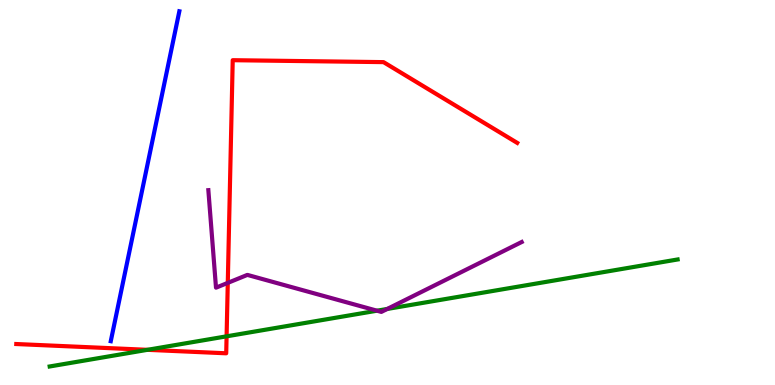[{'lines': ['blue', 'red'], 'intersections': []}, {'lines': ['green', 'red'], 'intersections': [{'x': 1.9, 'y': 0.914}, {'x': 2.92, 'y': 1.26}]}, {'lines': ['purple', 'red'], 'intersections': [{'x': 2.94, 'y': 2.65}]}, {'lines': ['blue', 'green'], 'intersections': []}, {'lines': ['blue', 'purple'], 'intersections': []}, {'lines': ['green', 'purple'], 'intersections': [{'x': 4.86, 'y': 1.93}, {'x': 5.0, 'y': 1.98}]}]